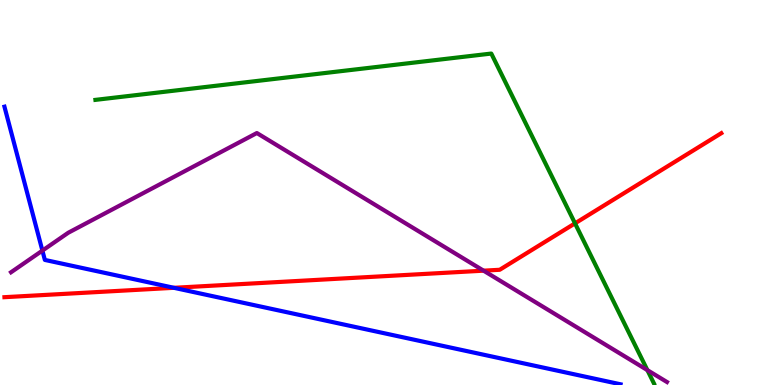[{'lines': ['blue', 'red'], 'intersections': [{'x': 2.24, 'y': 2.52}]}, {'lines': ['green', 'red'], 'intersections': [{'x': 7.42, 'y': 4.2}]}, {'lines': ['purple', 'red'], 'intersections': [{'x': 6.24, 'y': 2.97}]}, {'lines': ['blue', 'green'], 'intersections': []}, {'lines': ['blue', 'purple'], 'intersections': [{'x': 0.547, 'y': 3.49}]}, {'lines': ['green', 'purple'], 'intersections': [{'x': 8.35, 'y': 0.386}]}]